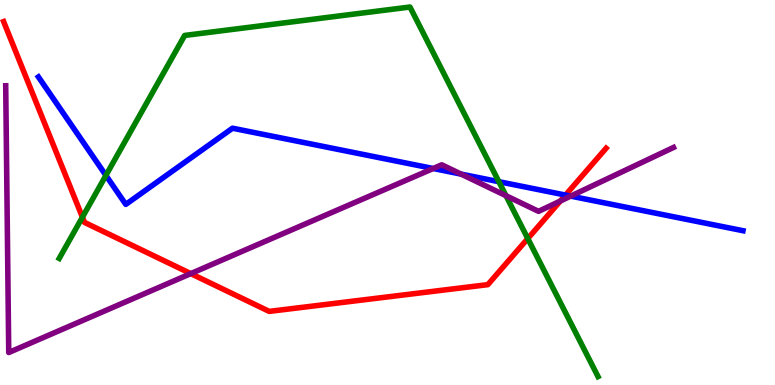[{'lines': ['blue', 'red'], 'intersections': [{'x': 7.3, 'y': 4.93}]}, {'lines': ['green', 'red'], 'intersections': [{'x': 1.06, 'y': 4.36}, {'x': 6.81, 'y': 3.8}]}, {'lines': ['purple', 'red'], 'intersections': [{'x': 2.46, 'y': 2.89}, {'x': 7.23, 'y': 4.78}]}, {'lines': ['blue', 'green'], 'intersections': [{'x': 1.37, 'y': 5.44}, {'x': 6.44, 'y': 5.28}]}, {'lines': ['blue', 'purple'], 'intersections': [{'x': 5.59, 'y': 5.62}, {'x': 5.95, 'y': 5.48}, {'x': 7.36, 'y': 4.91}]}, {'lines': ['green', 'purple'], 'intersections': [{'x': 6.53, 'y': 4.92}]}]